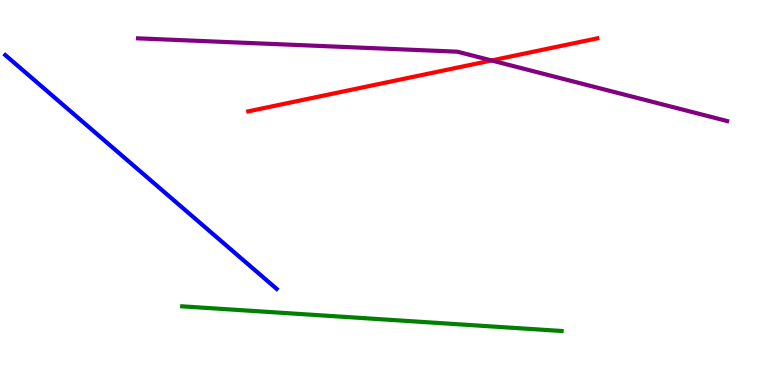[{'lines': ['blue', 'red'], 'intersections': []}, {'lines': ['green', 'red'], 'intersections': []}, {'lines': ['purple', 'red'], 'intersections': [{'x': 6.34, 'y': 8.43}]}, {'lines': ['blue', 'green'], 'intersections': []}, {'lines': ['blue', 'purple'], 'intersections': []}, {'lines': ['green', 'purple'], 'intersections': []}]